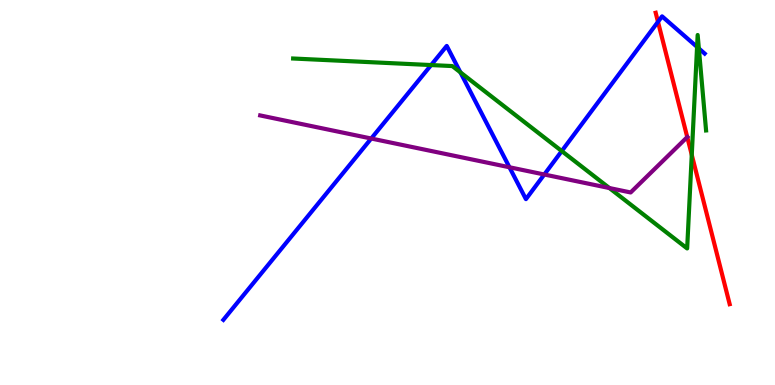[{'lines': ['blue', 'red'], 'intersections': [{'x': 8.49, 'y': 9.43}]}, {'lines': ['green', 'red'], 'intersections': [{'x': 8.93, 'y': 5.98}]}, {'lines': ['purple', 'red'], 'intersections': [{'x': 8.87, 'y': 6.44}]}, {'lines': ['blue', 'green'], 'intersections': [{'x': 5.56, 'y': 8.31}, {'x': 5.94, 'y': 8.12}, {'x': 7.25, 'y': 6.08}, {'x': 8.99, 'y': 8.78}, {'x': 9.02, 'y': 8.74}]}, {'lines': ['blue', 'purple'], 'intersections': [{'x': 4.79, 'y': 6.4}, {'x': 6.57, 'y': 5.66}, {'x': 7.02, 'y': 5.47}]}, {'lines': ['green', 'purple'], 'intersections': [{'x': 7.86, 'y': 5.12}]}]